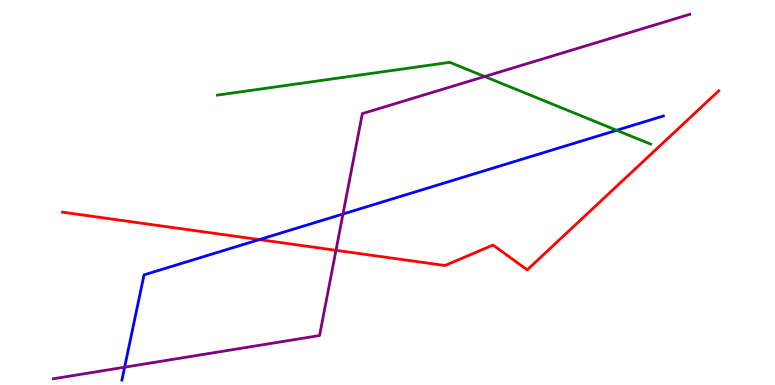[{'lines': ['blue', 'red'], 'intersections': [{'x': 3.35, 'y': 3.78}]}, {'lines': ['green', 'red'], 'intersections': []}, {'lines': ['purple', 'red'], 'intersections': [{'x': 4.34, 'y': 3.5}]}, {'lines': ['blue', 'green'], 'intersections': [{'x': 7.96, 'y': 6.62}]}, {'lines': ['blue', 'purple'], 'intersections': [{'x': 1.61, 'y': 0.462}, {'x': 4.43, 'y': 4.44}]}, {'lines': ['green', 'purple'], 'intersections': [{'x': 6.25, 'y': 8.01}]}]